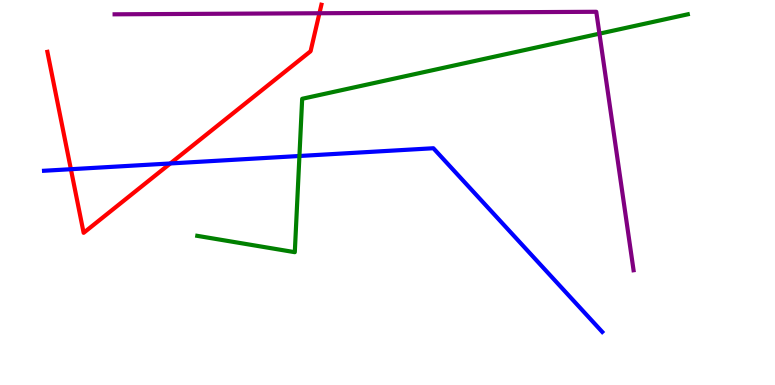[{'lines': ['blue', 'red'], 'intersections': [{'x': 0.915, 'y': 5.6}, {'x': 2.2, 'y': 5.75}]}, {'lines': ['green', 'red'], 'intersections': []}, {'lines': ['purple', 'red'], 'intersections': [{'x': 4.12, 'y': 9.66}]}, {'lines': ['blue', 'green'], 'intersections': [{'x': 3.86, 'y': 5.95}]}, {'lines': ['blue', 'purple'], 'intersections': []}, {'lines': ['green', 'purple'], 'intersections': [{'x': 7.73, 'y': 9.13}]}]